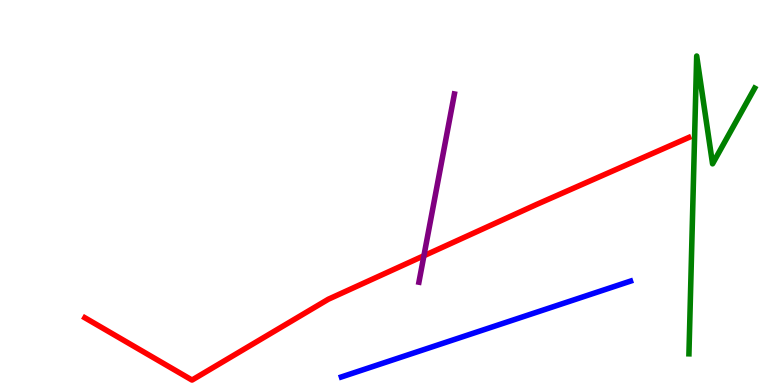[{'lines': ['blue', 'red'], 'intersections': []}, {'lines': ['green', 'red'], 'intersections': []}, {'lines': ['purple', 'red'], 'intersections': [{'x': 5.47, 'y': 3.36}]}, {'lines': ['blue', 'green'], 'intersections': []}, {'lines': ['blue', 'purple'], 'intersections': []}, {'lines': ['green', 'purple'], 'intersections': []}]